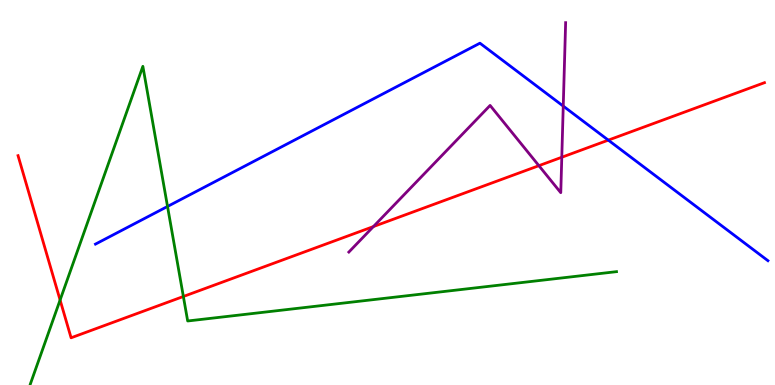[{'lines': ['blue', 'red'], 'intersections': [{'x': 7.85, 'y': 6.36}]}, {'lines': ['green', 'red'], 'intersections': [{'x': 0.775, 'y': 2.21}, {'x': 2.37, 'y': 2.3}]}, {'lines': ['purple', 'red'], 'intersections': [{'x': 4.82, 'y': 4.12}, {'x': 6.95, 'y': 5.7}, {'x': 7.25, 'y': 5.92}]}, {'lines': ['blue', 'green'], 'intersections': [{'x': 2.16, 'y': 4.64}]}, {'lines': ['blue', 'purple'], 'intersections': [{'x': 7.27, 'y': 7.24}]}, {'lines': ['green', 'purple'], 'intersections': []}]